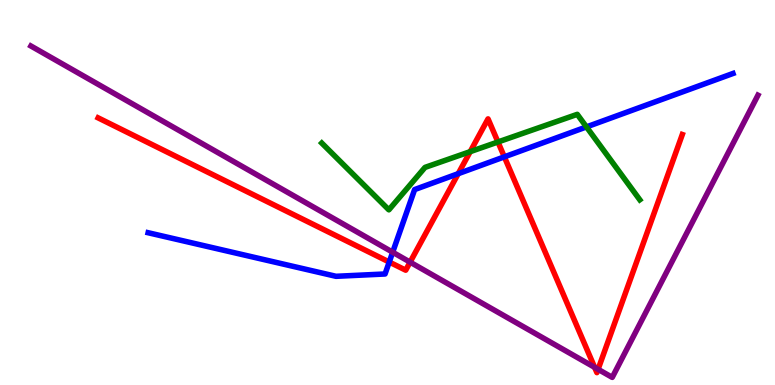[{'lines': ['blue', 'red'], 'intersections': [{'x': 5.02, 'y': 3.19}, {'x': 5.91, 'y': 5.49}, {'x': 6.51, 'y': 5.93}]}, {'lines': ['green', 'red'], 'intersections': [{'x': 6.07, 'y': 6.06}, {'x': 6.43, 'y': 6.31}]}, {'lines': ['purple', 'red'], 'intersections': [{'x': 5.29, 'y': 3.19}, {'x': 7.67, 'y': 0.459}, {'x': 7.72, 'y': 0.407}]}, {'lines': ['blue', 'green'], 'intersections': [{'x': 7.57, 'y': 6.7}]}, {'lines': ['blue', 'purple'], 'intersections': [{'x': 5.07, 'y': 3.45}]}, {'lines': ['green', 'purple'], 'intersections': []}]